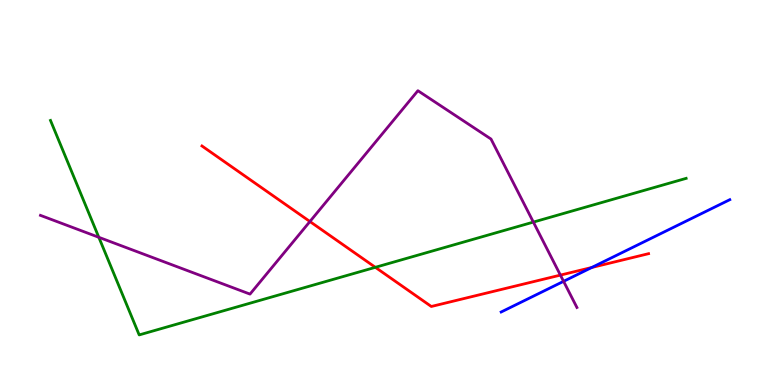[{'lines': ['blue', 'red'], 'intersections': [{'x': 7.64, 'y': 3.05}]}, {'lines': ['green', 'red'], 'intersections': [{'x': 4.84, 'y': 3.06}]}, {'lines': ['purple', 'red'], 'intersections': [{'x': 4.0, 'y': 4.25}, {'x': 7.23, 'y': 2.85}]}, {'lines': ['blue', 'green'], 'intersections': []}, {'lines': ['blue', 'purple'], 'intersections': [{'x': 7.27, 'y': 2.69}]}, {'lines': ['green', 'purple'], 'intersections': [{'x': 1.28, 'y': 3.84}, {'x': 6.88, 'y': 4.23}]}]